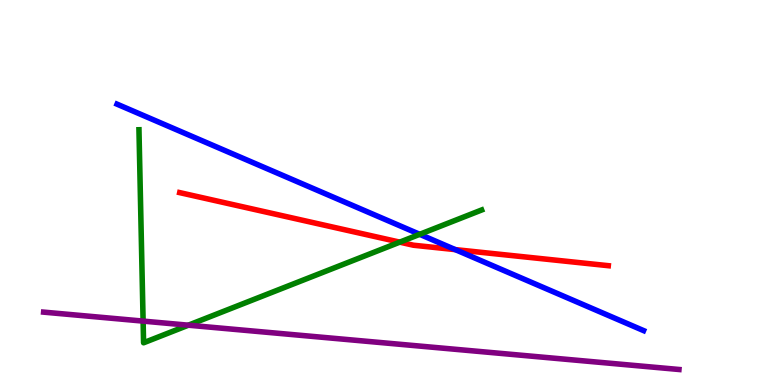[{'lines': ['blue', 'red'], 'intersections': [{'x': 5.87, 'y': 3.52}]}, {'lines': ['green', 'red'], 'intersections': [{'x': 5.16, 'y': 3.71}]}, {'lines': ['purple', 'red'], 'intersections': []}, {'lines': ['blue', 'green'], 'intersections': [{'x': 5.42, 'y': 3.91}]}, {'lines': ['blue', 'purple'], 'intersections': []}, {'lines': ['green', 'purple'], 'intersections': [{'x': 1.85, 'y': 1.66}, {'x': 2.43, 'y': 1.55}]}]